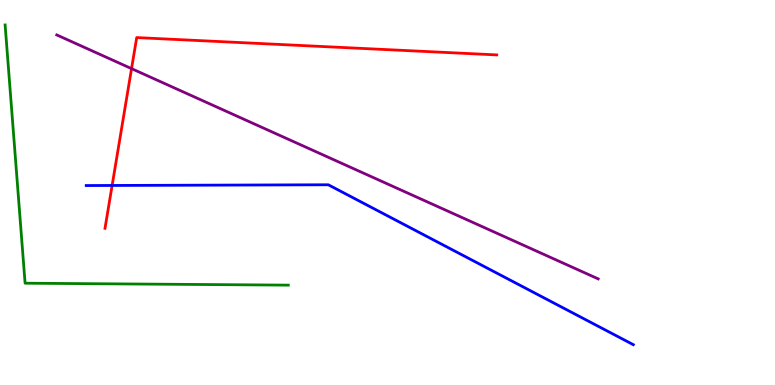[{'lines': ['blue', 'red'], 'intersections': [{'x': 1.45, 'y': 5.18}]}, {'lines': ['green', 'red'], 'intersections': []}, {'lines': ['purple', 'red'], 'intersections': [{'x': 1.7, 'y': 8.22}]}, {'lines': ['blue', 'green'], 'intersections': []}, {'lines': ['blue', 'purple'], 'intersections': []}, {'lines': ['green', 'purple'], 'intersections': []}]